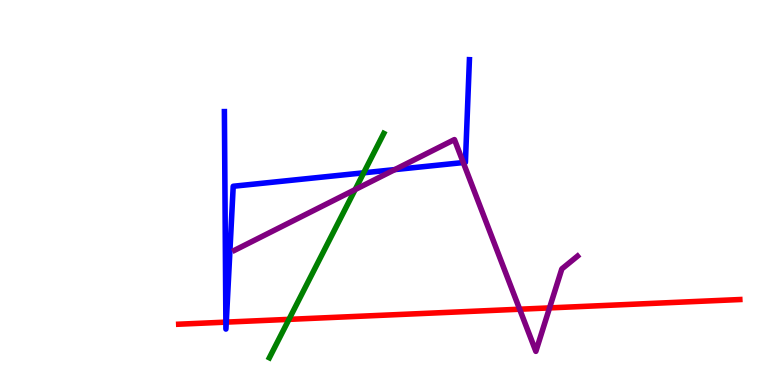[{'lines': ['blue', 'red'], 'intersections': [{'x': 2.91, 'y': 1.63}, {'x': 2.92, 'y': 1.63}]}, {'lines': ['green', 'red'], 'intersections': [{'x': 3.73, 'y': 1.7}]}, {'lines': ['purple', 'red'], 'intersections': [{'x': 6.71, 'y': 1.97}, {'x': 7.09, 'y': 2.0}]}, {'lines': ['blue', 'green'], 'intersections': [{'x': 4.69, 'y': 5.51}]}, {'lines': ['blue', 'purple'], 'intersections': [{'x': 5.09, 'y': 5.59}, {'x': 5.98, 'y': 5.78}]}, {'lines': ['green', 'purple'], 'intersections': [{'x': 4.58, 'y': 5.08}]}]